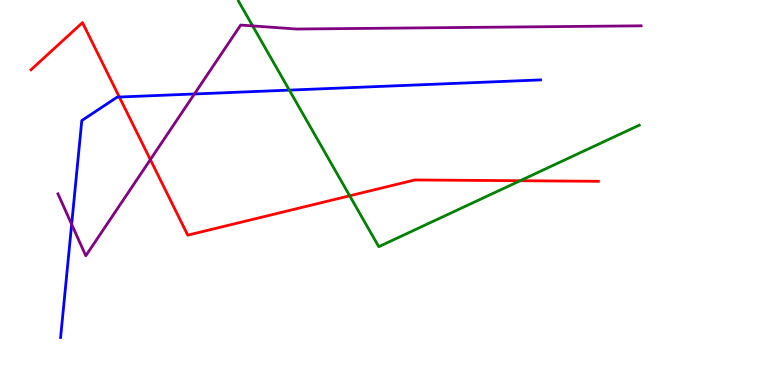[{'lines': ['blue', 'red'], 'intersections': [{'x': 1.54, 'y': 7.48}]}, {'lines': ['green', 'red'], 'intersections': [{'x': 4.51, 'y': 4.91}, {'x': 6.71, 'y': 5.31}]}, {'lines': ['purple', 'red'], 'intersections': [{'x': 1.94, 'y': 5.85}]}, {'lines': ['blue', 'green'], 'intersections': [{'x': 3.73, 'y': 7.66}]}, {'lines': ['blue', 'purple'], 'intersections': [{'x': 0.925, 'y': 4.17}, {'x': 2.51, 'y': 7.56}]}, {'lines': ['green', 'purple'], 'intersections': [{'x': 3.26, 'y': 9.33}]}]